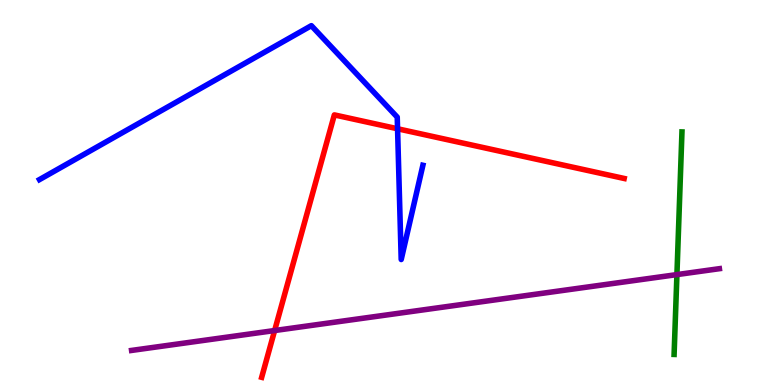[{'lines': ['blue', 'red'], 'intersections': [{'x': 5.13, 'y': 6.66}]}, {'lines': ['green', 'red'], 'intersections': []}, {'lines': ['purple', 'red'], 'intersections': [{'x': 3.54, 'y': 1.41}]}, {'lines': ['blue', 'green'], 'intersections': []}, {'lines': ['blue', 'purple'], 'intersections': []}, {'lines': ['green', 'purple'], 'intersections': [{'x': 8.73, 'y': 2.87}]}]